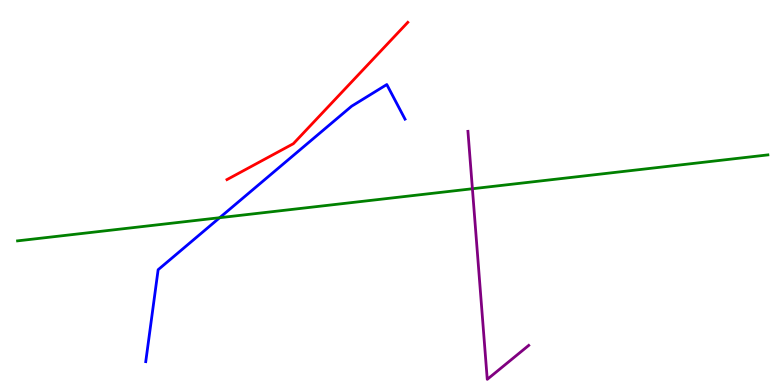[{'lines': ['blue', 'red'], 'intersections': []}, {'lines': ['green', 'red'], 'intersections': []}, {'lines': ['purple', 'red'], 'intersections': []}, {'lines': ['blue', 'green'], 'intersections': [{'x': 2.83, 'y': 4.35}]}, {'lines': ['blue', 'purple'], 'intersections': []}, {'lines': ['green', 'purple'], 'intersections': [{'x': 6.1, 'y': 5.1}]}]